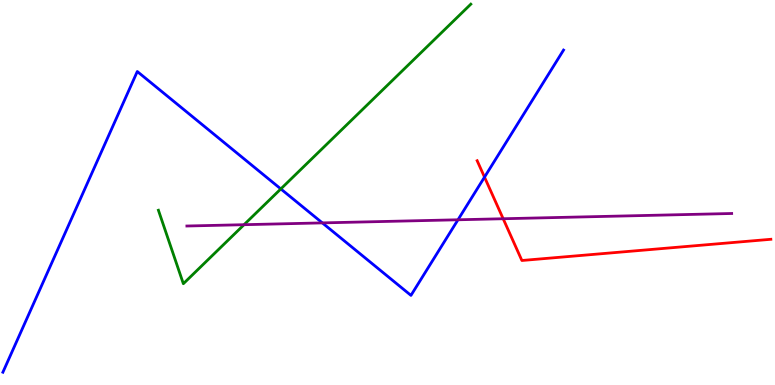[{'lines': ['blue', 'red'], 'intersections': [{'x': 6.25, 'y': 5.4}]}, {'lines': ['green', 'red'], 'intersections': []}, {'lines': ['purple', 'red'], 'intersections': [{'x': 6.49, 'y': 4.32}]}, {'lines': ['blue', 'green'], 'intersections': [{'x': 3.62, 'y': 5.09}]}, {'lines': ['blue', 'purple'], 'intersections': [{'x': 4.16, 'y': 4.21}, {'x': 5.91, 'y': 4.29}]}, {'lines': ['green', 'purple'], 'intersections': [{'x': 3.15, 'y': 4.16}]}]